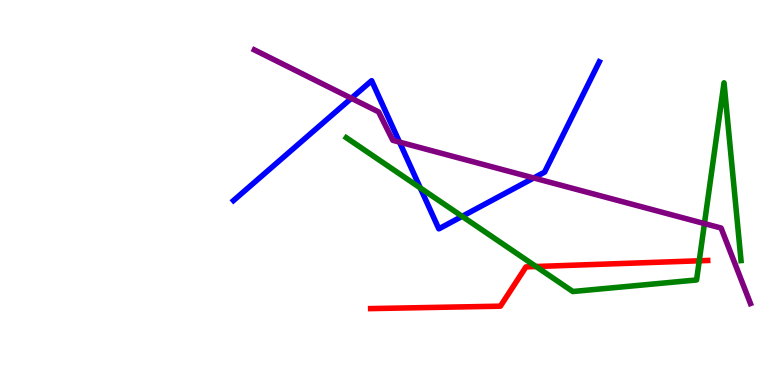[{'lines': ['blue', 'red'], 'intersections': []}, {'lines': ['green', 'red'], 'intersections': [{'x': 6.92, 'y': 3.08}, {'x': 9.02, 'y': 3.23}]}, {'lines': ['purple', 'red'], 'intersections': []}, {'lines': ['blue', 'green'], 'intersections': [{'x': 5.42, 'y': 5.12}, {'x': 5.96, 'y': 4.38}]}, {'lines': ['blue', 'purple'], 'intersections': [{'x': 4.53, 'y': 7.45}, {'x': 5.15, 'y': 6.31}, {'x': 6.89, 'y': 5.38}]}, {'lines': ['green', 'purple'], 'intersections': [{'x': 9.09, 'y': 4.19}]}]